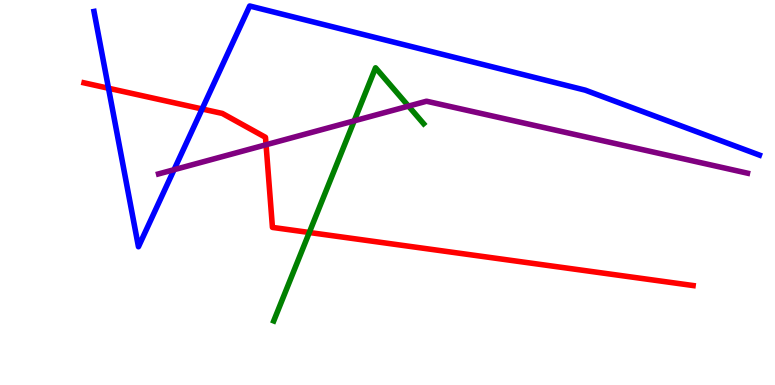[{'lines': ['blue', 'red'], 'intersections': [{'x': 1.4, 'y': 7.71}, {'x': 2.61, 'y': 7.17}]}, {'lines': ['green', 'red'], 'intersections': [{'x': 3.99, 'y': 3.96}]}, {'lines': ['purple', 'red'], 'intersections': [{'x': 3.43, 'y': 6.24}]}, {'lines': ['blue', 'green'], 'intersections': []}, {'lines': ['blue', 'purple'], 'intersections': [{'x': 2.25, 'y': 5.59}]}, {'lines': ['green', 'purple'], 'intersections': [{'x': 4.57, 'y': 6.86}, {'x': 5.27, 'y': 7.24}]}]